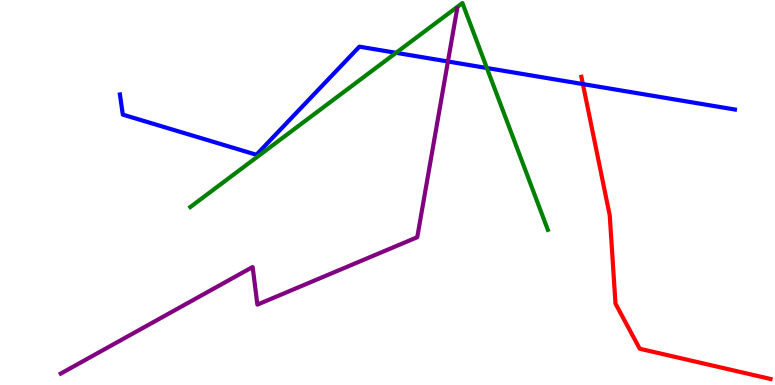[{'lines': ['blue', 'red'], 'intersections': [{'x': 7.52, 'y': 7.82}]}, {'lines': ['green', 'red'], 'intersections': []}, {'lines': ['purple', 'red'], 'intersections': []}, {'lines': ['blue', 'green'], 'intersections': [{'x': 5.11, 'y': 8.63}, {'x': 6.28, 'y': 8.23}]}, {'lines': ['blue', 'purple'], 'intersections': [{'x': 5.78, 'y': 8.4}]}, {'lines': ['green', 'purple'], 'intersections': []}]